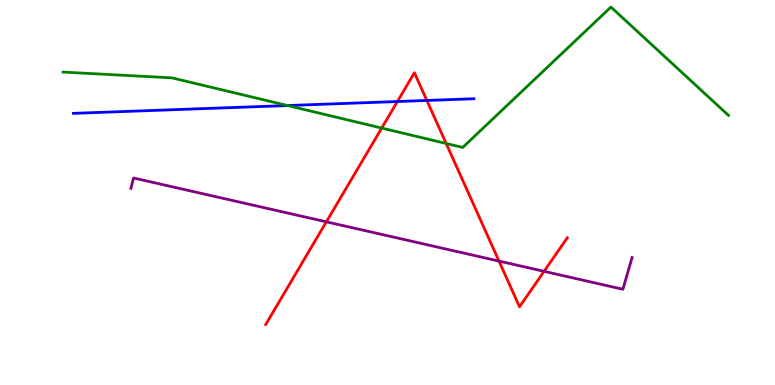[{'lines': ['blue', 'red'], 'intersections': [{'x': 5.13, 'y': 7.36}, {'x': 5.51, 'y': 7.39}]}, {'lines': ['green', 'red'], 'intersections': [{'x': 4.93, 'y': 6.67}, {'x': 5.76, 'y': 6.27}]}, {'lines': ['purple', 'red'], 'intersections': [{'x': 4.21, 'y': 4.24}, {'x': 6.44, 'y': 3.22}, {'x': 7.02, 'y': 2.95}]}, {'lines': ['blue', 'green'], 'intersections': [{'x': 3.71, 'y': 7.26}]}, {'lines': ['blue', 'purple'], 'intersections': []}, {'lines': ['green', 'purple'], 'intersections': []}]